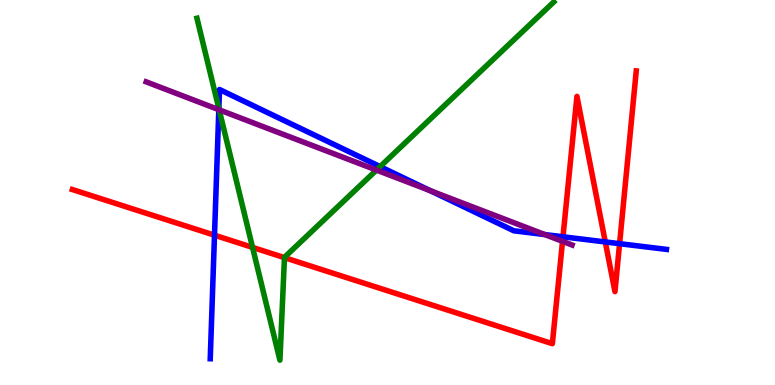[{'lines': ['blue', 'red'], 'intersections': [{'x': 2.77, 'y': 3.89}, {'x': 7.26, 'y': 3.85}, {'x': 7.81, 'y': 3.72}, {'x': 7.99, 'y': 3.67}]}, {'lines': ['green', 'red'], 'intersections': [{'x': 3.26, 'y': 3.57}, {'x': 3.67, 'y': 3.31}]}, {'lines': ['purple', 'red'], 'intersections': [{'x': 7.26, 'y': 3.73}]}, {'lines': ['blue', 'green'], 'intersections': [{'x': 2.82, 'y': 7.18}, {'x': 4.9, 'y': 5.67}]}, {'lines': ['blue', 'purple'], 'intersections': [{'x': 2.82, 'y': 7.15}, {'x': 5.55, 'y': 5.05}, {'x': 7.03, 'y': 3.91}]}, {'lines': ['green', 'purple'], 'intersections': [{'x': 2.83, 'y': 7.15}, {'x': 4.86, 'y': 5.58}]}]